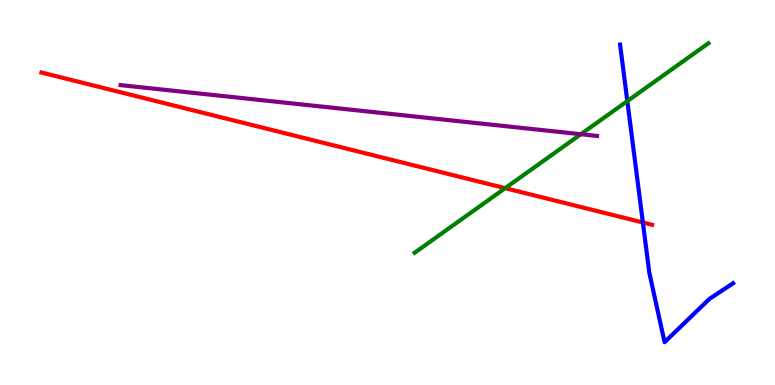[{'lines': ['blue', 'red'], 'intersections': [{'x': 8.3, 'y': 4.22}]}, {'lines': ['green', 'red'], 'intersections': [{'x': 6.52, 'y': 5.11}]}, {'lines': ['purple', 'red'], 'intersections': []}, {'lines': ['blue', 'green'], 'intersections': [{'x': 8.09, 'y': 7.37}]}, {'lines': ['blue', 'purple'], 'intersections': []}, {'lines': ['green', 'purple'], 'intersections': [{'x': 7.49, 'y': 6.51}]}]